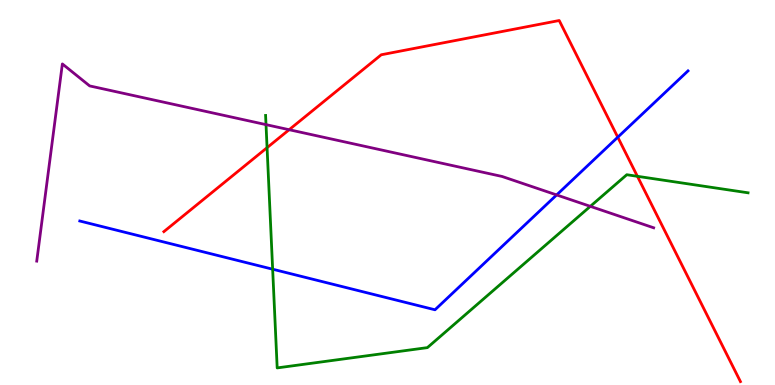[{'lines': ['blue', 'red'], 'intersections': [{'x': 7.97, 'y': 6.44}]}, {'lines': ['green', 'red'], 'intersections': [{'x': 3.45, 'y': 6.16}, {'x': 8.22, 'y': 5.42}]}, {'lines': ['purple', 'red'], 'intersections': [{'x': 3.73, 'y': 6.63}]}, {'lines': ['blue', 'green'], 'intersections': [{'x': 3.52, 'y': 3.01}]}, {'lines': ['blue', 'purple'], 'intersections': [{'x': 7.18, 'y': 4.94}]}, {'lines': ['green', 'purple'], 'intersections': [{'x': 3.43, 'y': 6.76}, {'x': 7.62, 'y': 4.64}]}]